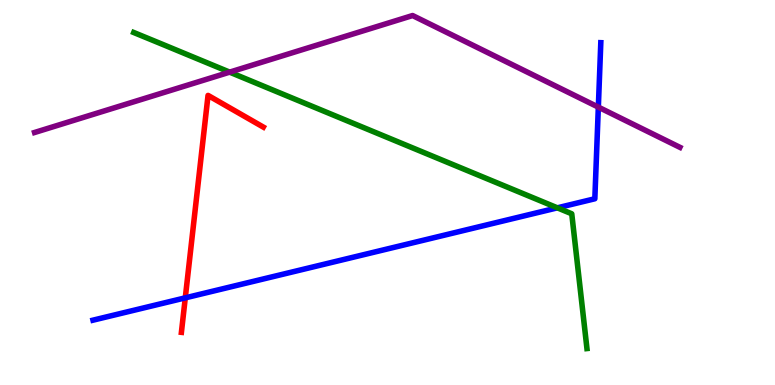[{'lines': ['blue', 'red'], 'intersections': [{'x': 2.39, 'y': 2.26}]}, {'lines': ['green', 'red'], 'intersections': []}, {'lines': ['purple', 'red'], 'intersections': []}, {'lines': ['blue', 'green'], 'intersections': [{'x': 7.19, 'y': 4.6}]}, {'lines': ['blue', 'purple'], 'intersections': [{'x': 7.72, 'y': 7.22}]}, {'lines': ['green', 'purple'], 'intersections': [{'x': 2.96, 'y': 8.13}]}]